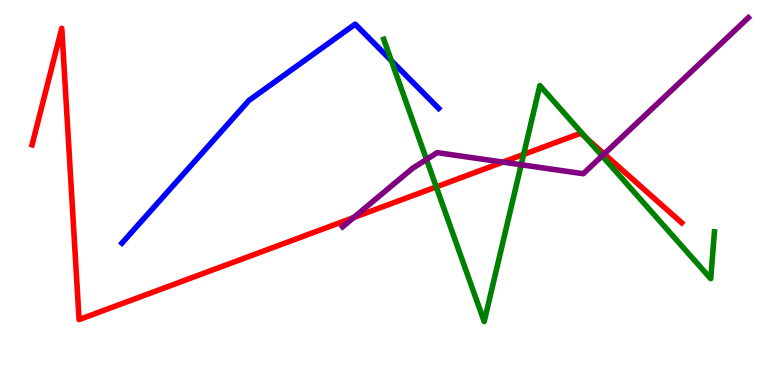[{'lines': ['blue', 'red'], 'intersections': []}, {'lines': ['green', 'red'], 'intersections': [{'x': 5.63, 'y': 5.15}, {'x': 6.76, 'y': 5.99}, {'x': 7.57, 'y': 6.41}]}, {'lines': ['purple', 'red'], 'intersections': [{'x': 4.56, 'y': 4.35}, {'x': 6.49, 'y': 5.79}, {'x': 7.8, 'y': 6.0}]}, {'lines': ['blue', 'green'], 'intersections': [{'x': 5.05, 'y': 8.42}]}, {'lines': ['blue', 'purple'], 'intersections': []}, {'lines': ['green', 'purple'], 'intersections': [{'x': 5.5, 'y': 5.86}, {'x': 6.72, 'y': 5.72}, {'x': 7.77, 'y': 5.95}]}]